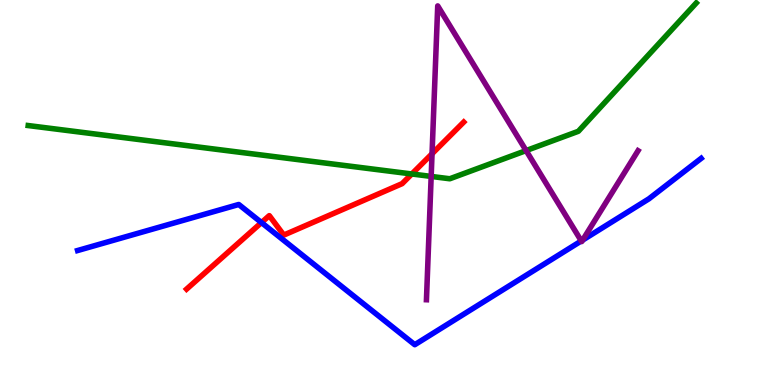[{'lines': ['blue', 'red'], 'intersections': [{'x': 3.37, 'y': 4.22}]}, {'lines': ['green', 'red'], 'intersections': [{'x': 5.31, 'y': 5.48}]}, {'lines': ['purple', 'red'], 'intersections': [{'x': 5.57, 'y': 6.01}]}, {'lines': ['blue', 'green'], 'intersections': []}, {'lines': ['blue', 'purple'], 'intersections': [{'x': 7.5, 'y': 3.74}, {'x': 7.52, 'y': 3.76}]}, {'lines': ['green', 'purple'], 'intersections': [{'x': 5.56, 'y': 5.42}, {'x': 6.79, 'y': 6.09}]}]